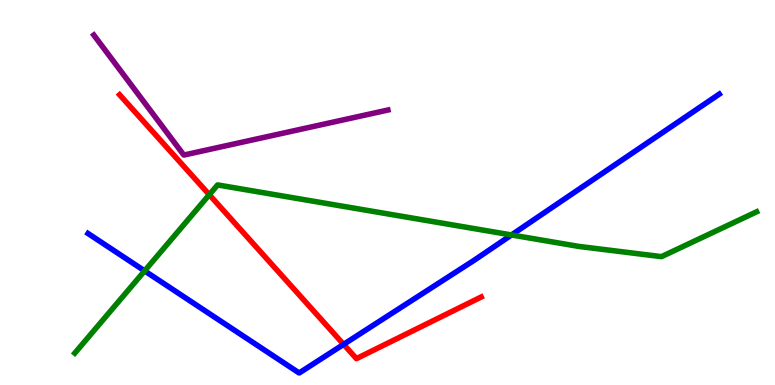[{'lines': ['blue', 'red'], 'intersections': [{'x': 4.43, 'y': 1.06}]}, {'lines': ['green', 'red'], 'intersections': [{'x': 2.7, 'y': 4.94}]}, {'lines': ['purple', 'red'], 'intersections': []}, {'lines': ['blue', 'green'], 'intersections': [{'x': 1.87, 'y': 2.96}, {'x': 6.6, 'y': 3.9}]}, {'lines': ['blue', 'purple'], 'intersections': []}, {'lines': ['green', 'purple'], 'intersections': []}]